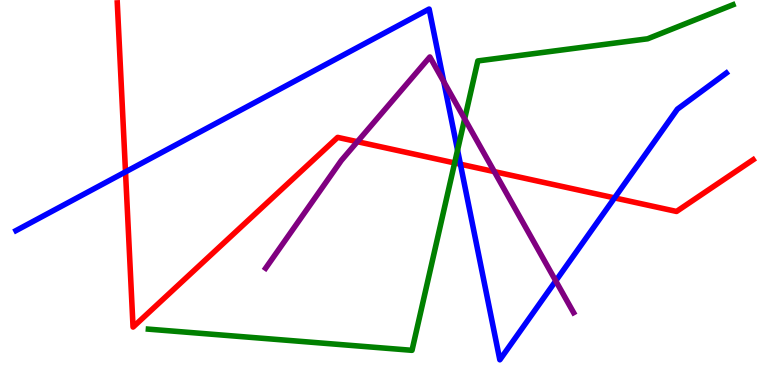[{'lines': ['blue', 'red'], 'intersections': [{'x': 1.62, 'y': 5.54}, {'x': 5.94, 'y': 5.73}, {'x': 7.93, 'y': 4.86}]}, {'lines': ['green', 'red'], 'intersections': [{'x': 5.87, 'y': 5.77}]}, {'lines': ['purple', 'red'], 'intersections': [{'x': 4.61, 'y': 6.32}, {'x': 6.38, 'y': 5.54}]}, {'lines': ['blue', 'green'], 'intersections': [{'x': 5.9, 'y': 6.1}]}, {'lines': ['blue', 'purple'], 'intersections': [{'x': 5.73, 'y': 7.88}, {'x': 7.17, 'y': 2.7}]}, {'lines': ['green', 'purple'], 'intersections': [{'x': 6.0, 'y': 6.91}]}]